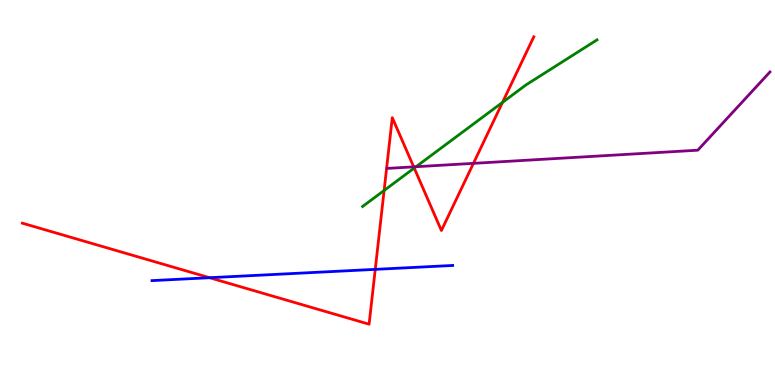[{'lines': ['blue', 'red'], 'intersections': [{'x': 2.7, 'y': 2.79}, {'x': 4.84, 'y': 3.0}]}, {'lines': ['green', 'red'], 'intersections': [{'x': 4.96, 'y': 5.05}, {'x': 5.34, 'y': 5.63}, {'x': 6.48, 'y': 7.34}]}, {'lines': ['purple', 'red'], 'intersections': [{'x': 5.34, 'y': 5.67}, {'x': 6.11, 'y': 5.76}]}, {'lines': ['blue', 'green'], 'intersections': []}, {'lines': ['blue', 'purple'], 'intersections': []}, {'lines': ['green', 'purple'], 'intersections': [{'x': 5.37, 'y': 5.67}]}]